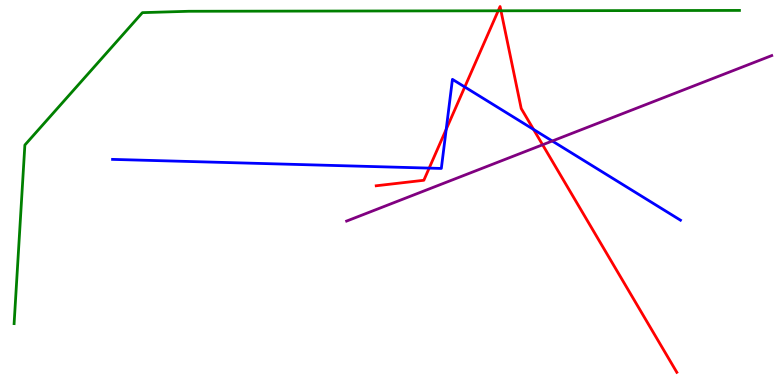[{'lines': ['blue', 'red'], 'intersections': [{'x': 5.54, 'y': 5.63}, {'x': 5.76, 'y': 6.64}, {'x': 6.0, 'y': 7.74}, {'x': 6.88, 'y': 6.64}]}, {'lines': ['green', 'red'], 'intersections': [{'x': 6.43, 'y': 9.72}, {'x': 6.46, 'y': 9.72}]}, {'lines': ['purple', 'red'], 'intersections': [{'x': 7.0, 'y': 6.24}]}, {'lines': ['blue', 'green'], 'intersections': []}, {'lines': ['blue', 'purple'], 'intersections': [{'x': 7.13, 'y': 6.34}]}, {'lines': ['green', 'purple'], 'intersections': []}]